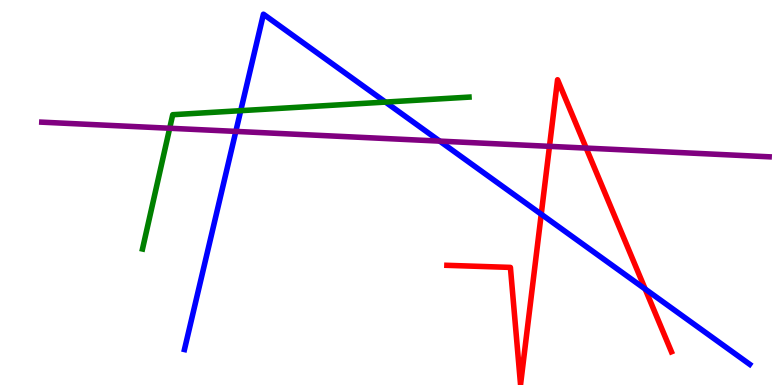[{'lines': ['blue', 'red'], 'intersections': [{'x': 6.98, 'y': 4.44}, {'x': 8.32, 'y': 2.49}]}, {'lines': ['green', 'red'], 'intersections': []}, {'lines': ['purple', 'red'], 'intersections': [{'x': 7.09, 'y': 6.2}, {'x': 7.56, 'y': 6.15}]}, {'lines': ['blue', 'green'], 'intersections': [{'x': 3.11, 'y': 7.13}, {'x': 4.97, 'y': 7.35}]}, {'lines': ['blue', 'purple'], 'intersections': [{'x': 3.04, 'y': 6.59}, {'x': 5.67, 'y': 6.33}]}, {'lines': ['green', 'purple'], 'intersections': [{'x': 2.19, 'y': 6.67}]}]